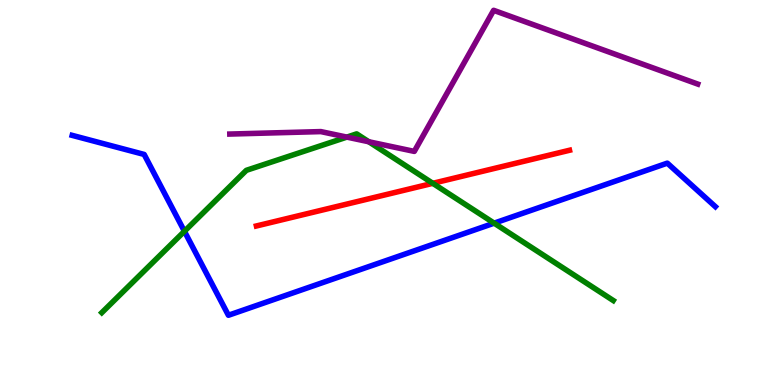[{'lines': ['blue', 'red'], 'intersections': []}, {'lines': ['green', 'red'], 'intersections': [{'x': 5.58, 'y': 5.24}]}, {'lines': ['purple', 'red'], 'intersections': []}, {'lines': ['blue', 'green'], 'intersections': [{'x': 2.38, 'y': 3.99}, {'x': 6.38, 'y': 4.2}]}, {'lines': ['blue', 'purple'], 'intersections': []}, {'lines': ['green', 'purple'], 'intersections': [{'x': 4.48, 'y': 6.44}, {'x': 4.76, 'y': 6.32}]}]